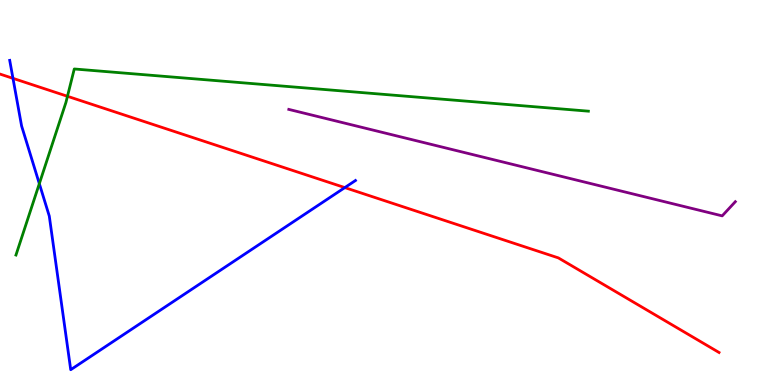[{'lines': ['blue', 'red'], 'intersections': [{'x': 0.167, 'y': 7.97}, {'x': 4.45, 'y': 5.13}]}, {'lines': ['green', 'red'], 'intersections': [{'x': 0.871, 'y': 7.5}]}, {'lines': ['purple', 'red'], 'intersections': []}, {'lines': ['blue', 'green'], 'intersections': [{'x': 0.507, 'y': 5.23}]}, {'lines': ['blue', 'purple'], 'intersections': []}, {'lines': ['green', 'purple'], 'intersections': []}]